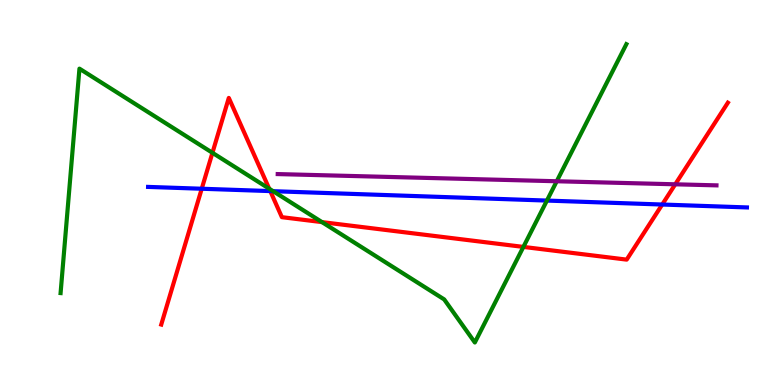[{'lines': ['blue', 'red'], 'intersections': [{'x': 2.6, 'y': 5.1}, {'x': 3.49, 'y': 5.04}, {'x': 8.54, 'y': 4.69}]}, {'lines': ['green', 'red'], 'intersections': [{'x': 2.74, 'y': 6.03}, {'x': 3.47, 'y': 5.1}, {'x': 4.15, 'y': 4.23}, {'x': 6.75, 'y': 3.59}]}, {'lines': ['purple', 'red'], 'intersections': [{'x': 8.71, 'y': 5.21}]}, {'lines': ['blue', 'green'], 'intersections': [{'x': 3.52, 'y': 5.03}, {'x': 7.06, 'y': 4.79}]}, {'lines': ['blue', 'purple'], 'intersections': []}, {'lines': ['green', 'purple'], 'intersections': [{'x': 7.18, 'y': 5.29}]}]